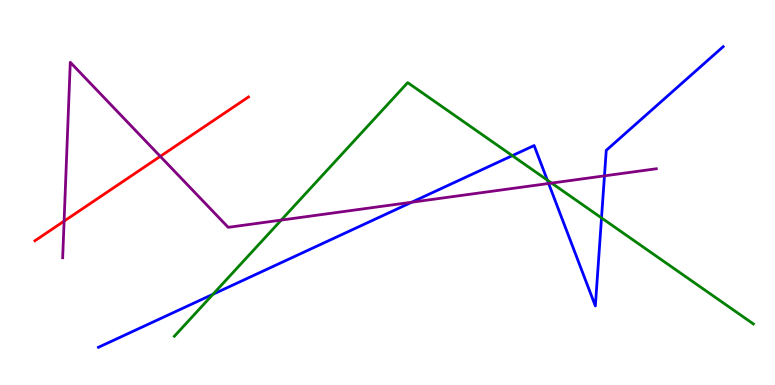[{'lines': ['blue', 'red'], 'intersections': []}, {'lines': ['green', 'red'], 'intersections': []}, {'lines': ['purple', 'red'], 'intersections': [{'x': 0.827, 'y': 4.26}, {'x': 2.07, 'y': 5.94}]}, {'lines': ['blue', 'green'], 'intersections': [{'x': 2.75, 'y': 2.36}, {'x': 6.61, 'y': 5.96}, {'x': 7.06, 'y': 5.32}, {'x': 7.76, 'y': 4.34}]}, {'lines': ['blue', 'purple'], 'intersections': [{'x': 5.31, 'y': 4.75}, {'x': 7.08, 'y': 5.23}, {'x': 7.8, 'y': 5.43}]}, {'lines': ['green', 'purple'], 'intersections': [{'x': 3.63, 'y': 4.28}, {'x': 7.12, 'y': 5.24}]}]